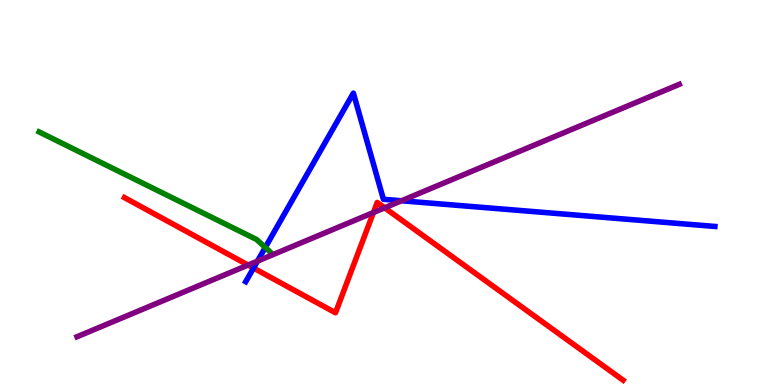[{'lines': ['blue', 'red'], 'intersections': [{'x': 3.27, 'y': 3.04}]}, {'lines': ['green', 'red'], 'intersections': []}, {'lines': ['purple', 'red'], 'intersections': [{'x': 3.2, 'y': 3.12}, {'x': 4.82, 'y': 4.48}, {'x': 4.96, 'y': 4.6}]}, {'lines': ['blue', 'green'], 'intersections': [{'x': 3.42, 'y': 3.57}]}, {'lines': ['blue', 'purple'], 'intersections': [{'x': 3.32, 'y': 3.22}, {'x': 5.18, 'y': 4.79}]}, {'lines': ['green', 'purple'], 'intersections': []}]